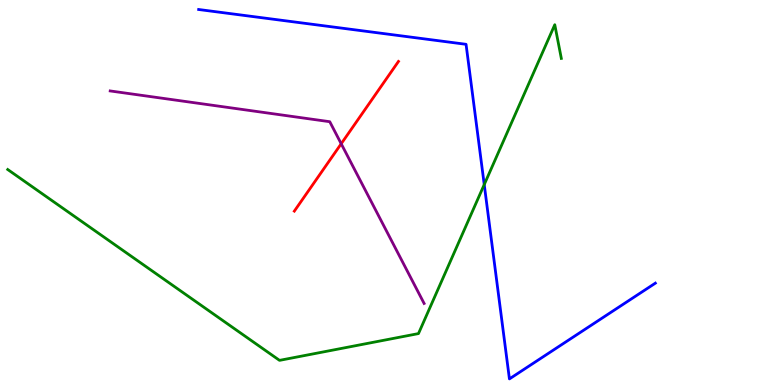[{'lines': ['blue', 'red'], 'intersections': []}, {'lines': ['green', 'red'], 'intersections': []}, {'lines': ['purple', 'red'], 'intersections': [{'x': 4.4, 'y': 6.27}]}, {'lines': ['blue', 'green'], 'intersections': [{'x': 6.25, 'y': 5.21}]}, {'lines': ['blue', 'purple'], 'intersections': []}, {'lines': ['green', 'purple'], 'intersections': []}]